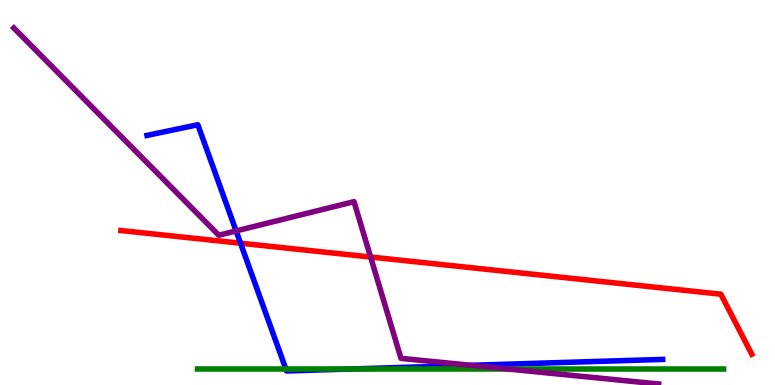[{'lines': ['blue', 'red'], 'intersections': [{'x': 3.1, 'y': 3.68}]}, {'lines': ['green', 'red'], 'intersections': []}, {'lines': ['purple', 'red'], 'intersections': [{'x': 4.78, 'y': 3.32}]}, {'lines': ['blue', 'green'], 'intersections': [{'x': 3.69, 'y': 0.416}, {'x': 4.52, 'y': 0.416}]}, {'lines': ['blue', 'purple'], 'intersections': [{'x': 3.05, 'y': 4.0}, {'x': 6.08, 'y': 0.512}]}, {'lines': ['green', 'purple'], 'intersections': [{'x': 6.55, 'y': 0.415}]}]